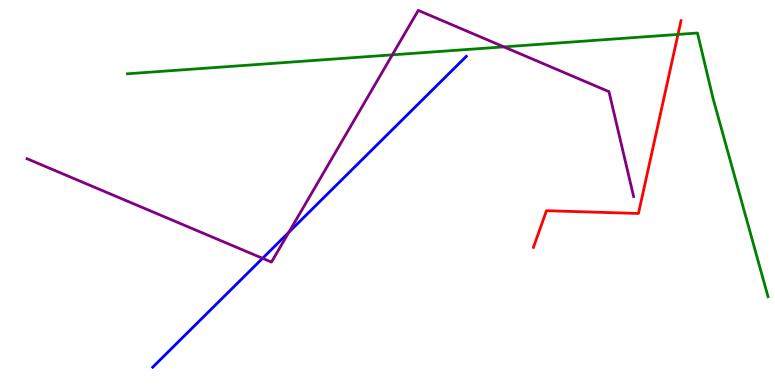[{'lines': ['blue', 'red'], 'intersections': []}, {'lines': ['green', 'red'], 'intersections': [{'x': 8.75, 'y': 9.11}]}, {'lines': ['purple', 'red'], 'intersections': []}, {'lines': ['blue', 'green'], 'intersections': []}, {'lines': ['blue', 'purple'], 'intersections': [{'x': 3.39, 'y': 3.29}, {'x': 3.73, 'y': 3.97}]}, {'lines': ['green', 'purple'], 'intersections': [{'x': 5.06, 'y': 8.58}, {'x': 6.5, 'y': 8.78}]}]